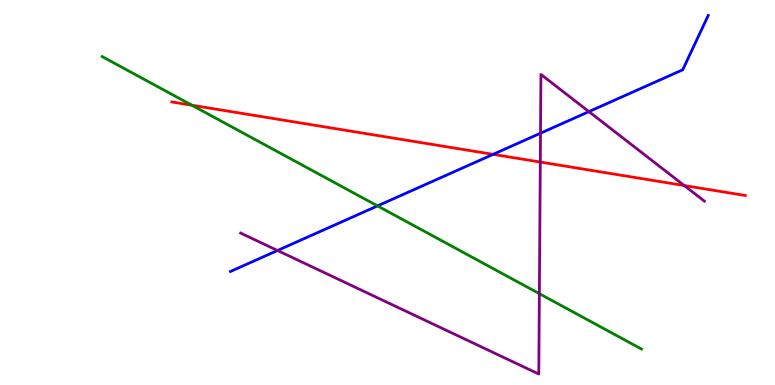[{'lines': ['blue', 'red'], 'intersections': [{'x': 6.36, 'y': 5.99}]}, {'lines': ['green', 'red'], 'intersections': [{'x': 2.48, 'y': 7.27}]}, {'lines': ['purple', 'red'], 'intersections': [{'x': 6.97, 'y': 5.79}, {'x': 8.83, 'y': 5.18}]}, {'lines': ['blue', 'green'], 'intersections': [{'x': 4.87, 'y': 4.65}]}, {'lines': ['blue', 'purple'], 'intersections': [{'x': 3.58, 'y': 3.49}, {'x': 6.97, 'y': 6.54}, {'x': 7.6, 'y': 7.1}]}, {'lines': ['green', 'purple'], 'intersections': [{'x': 6.96, 'y': 2.37}]}]